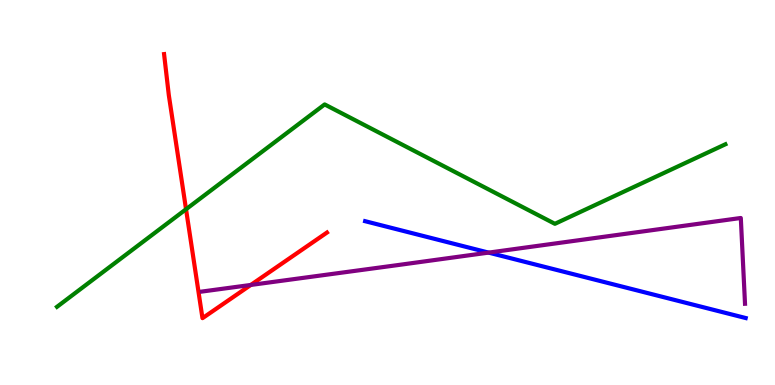[{'lines': ['blue', 'red'], 'intersections': []}, {'lines': ['green', 'red'], 'intersections': [{'x': 2.4, 'y': 4.57}]}, {'lines': ['purple', 'red'], 'intersections': [{'x': 3.24, 'y': 2.6}]}, {'lines': ['blue', 'green'], 'intersections': []}, {'lines': ['blue', 'purple'], 'intersections': [{'x': 6.3, 'y': 3.44}]}, {'lines': ['green', 'purple'], 'intersections': []}]